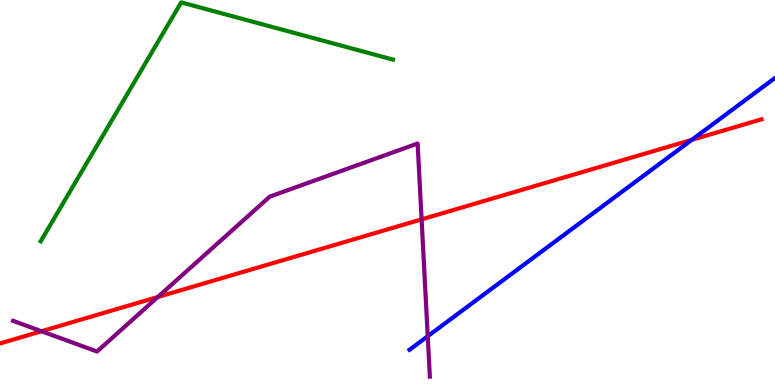[{'lines': ['blue', 'red'], 'intersections': [{'x': 8.93, 'y': 6.37}]}, {'lines': ['green', 'red'], 'intersections': []}, {'lines': ['purple', 'red'], 'intersections': [{'x': 0.535, 'y': 1.4}, {'x': 2.04, 'y': 2.29}, {'x': 5.44, 'y': 4.3}]}, {'lines': ['blue', 'green'], 'intersections': []}, {'lines': ['blue', 'purple'], 'intersections': [{'x': 5.52, 'y': 1.27}]}, {'lines': ['green', 'purple'], 'intersections': []}]